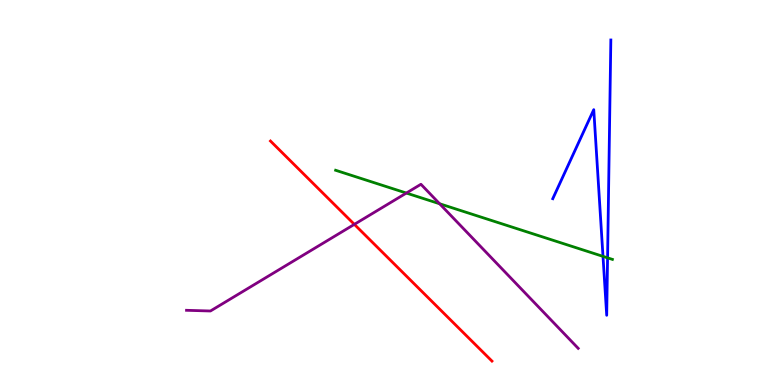[{'lines': ['blue', 'red'], 'intersections': []}, {'lines': ['green', 'red'], 'intersections': []}, {'lines': ['purple', 'red'], 'intersections': [{'x': 4.57, 'y': 4.17}]}, {'lines': ['blue', 'green'], 'intersections': [{'x': 7.78, 'y': 3.34}, {'x': 7.84, 'y': 3.3}]}, {'lines': ['blue', 'purple'], 'intersections': []}, {'lines': ['green', 'purple'], 'intersections': [{'x': 5.24, 'y': 4.99}, {'x': 5.67, 'y': 4.71}]}]